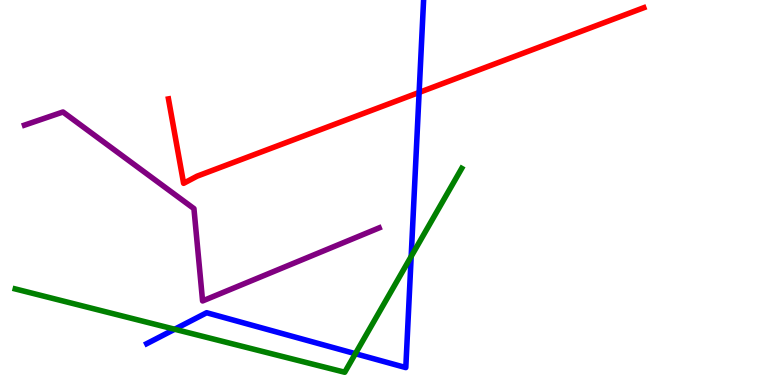[{'lines': ['blue', 'red'], 'intersections': [{'x': 5.41, 'y': 7.6}]}, {'lines': ['green', 'red'], 'intersections': []}, {'lines': ['purple', 'red'], 'intersections': []}, {'lines': ['blue', 'green'], 'intersections': [{'x': 2.25, 'y': 1.45}, {'x': 4.59, 'y': 0.813}, {'x': 5.31, 'y': 3.34}]}, {'lines': ['blue', 'purple'], 'intersections': []}, {'lines': ['green', 'purple'], 'intersections': []}]